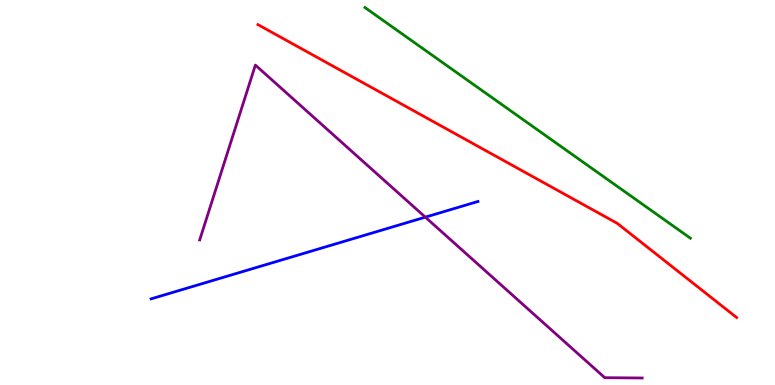[{'lines': ['blue', 'red'], 'intersections': []}, {'lines': ['green', 'red'], 'intersections': []}, {'lines': ['purple', 'red'], 'intersections': []}, {'lines': ['blue', 'green'], 'intersections': []}, {'lines': ['blue', 'purple'], 'intersections': [{'x': 5.49, 'y': 4.36}]}, {'lines': ['green', 'purple'], 'intersections': []}]